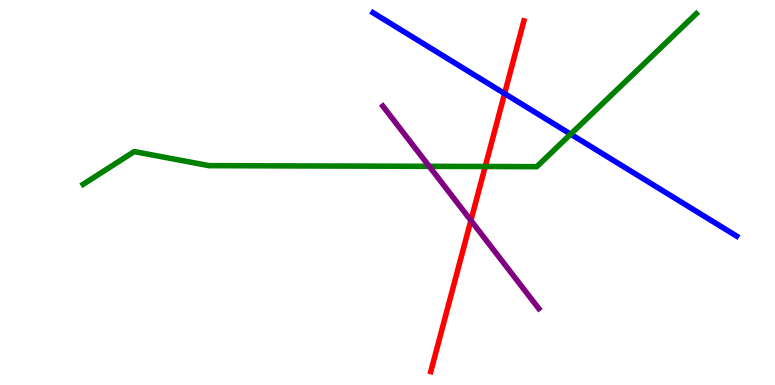[{'lines': ['blue', 'red'], 'intersections': [{'x': 6.51, 'y': 7.57}]}, {'lines': ['green', 'red'], 'intersections': [{'x': 6.26, 'y': 5.68}]}, {'lines': ['purple', 'red'], 'intersections': [{'x': 6.08, 'y': 4.27}]}, {'lines': ['blue', 'green'], 'intersections': [{'x': 7.36, 'y': 6.52}]}, {'lines': ['blue', 'purple'], 'intersections': []}, {'lines': ['green', 'purple'], 'intersections': [{'x': 5.54, 'y': 5.68}]}]